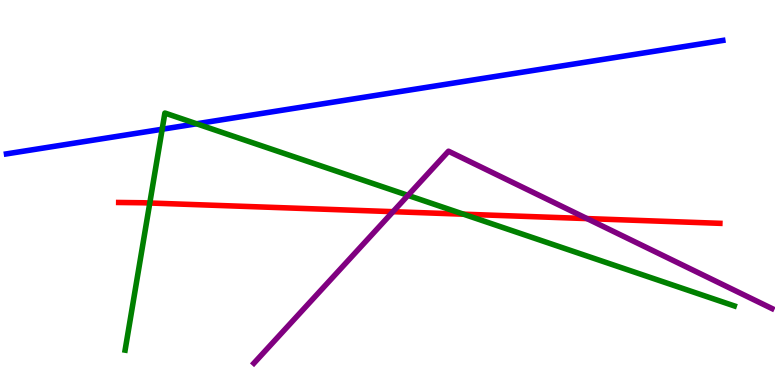[{'lines': ['blue', 'red'], 'intersections': []}, {'lines': ['green', 'red'], 'intersections': [{'x': 1.93, 'y': 4.73}, {'x': 5.98, 'y': 4.44}]}, {'lines': ['purple', 'red'], 'intersections': [{'x': 5.07, 'y': 4.5}, {'x': 7.57, 'y': 4.32}]}, {'lines': ['blue', 'green'], 'intersections': [{'x': 2.09, 'y': 6.64}, {'x': 2.54, 'y': 6.78}]}, {'lines': ['blue', 'purple'], 'intersections': []}, {'lines': ['green', 'purple'], 'intersections': [{'x': 5.26, 'y': 4.93}]}]